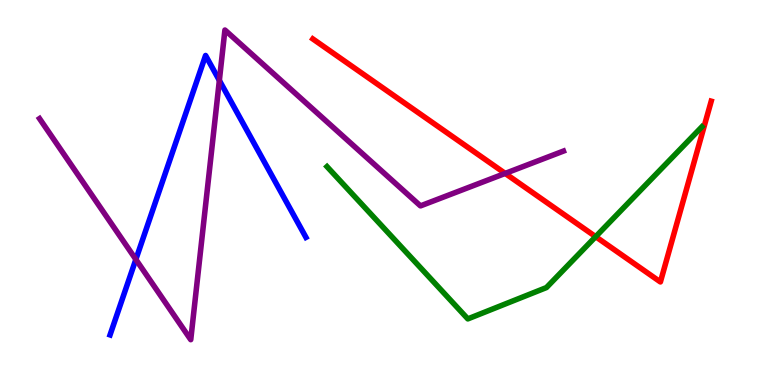[{'lines': ['blue', 'red'], 'intersections': []}, {'lines': ['green', 'red'], 'intersections': [{'x': 7.69, 'y': 3.85}]}, {'lines': ['purple', 'red'], 'intersections': [{'x': 6.52, 'y': 5.5}]}, {'lines': ['blue', 'green'], 'intersections': []}, {'lines': ['blue', 'purple'], 'intersections': [{'x': 1.75, 'y': 3.26}, {'x': 2.83, 'y': 7.91}]}, {'lines': ['green', 'purple'], 'intersections': []}]